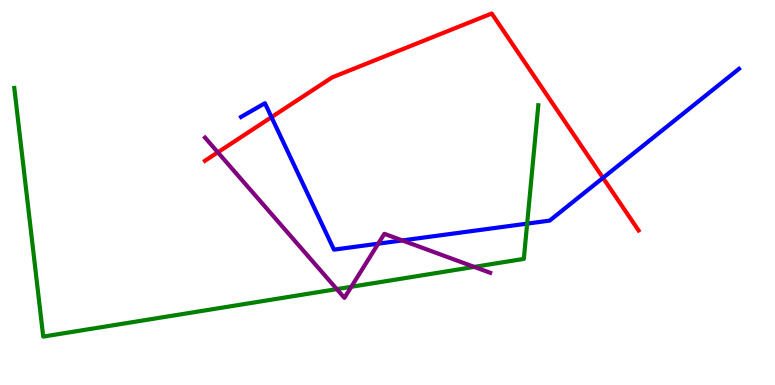[{'lines': ['blue', 'red'], 'intersections': [{'x': 3.5, 'y': 6.96}, {'x': 7.78, 'y': 5.38}]}, {'lines': ['green', 'red'], 'intersections': []}, {'lines': ['purple', 'red'], 'intersections': [{'x': 2.81, 'y': 6.04}]}, {'lines': ['blue', 'green'], 'intersections': [{'x': 6.8, 'y': 4.19}]}, {'lines': ['blue', 'purple'], 'intersections': [{'x': 4.88, 'y': 3.67}, {'x': 5.19, 'y': 3.75}]}, {'lines': ['green', 'purple'], 'intersections': [{'x': 4.35, 'y': 2.49}, {'x': 4.53, 'y': 2.55}, {'x': 6.12, 'y': 3.07}]}]